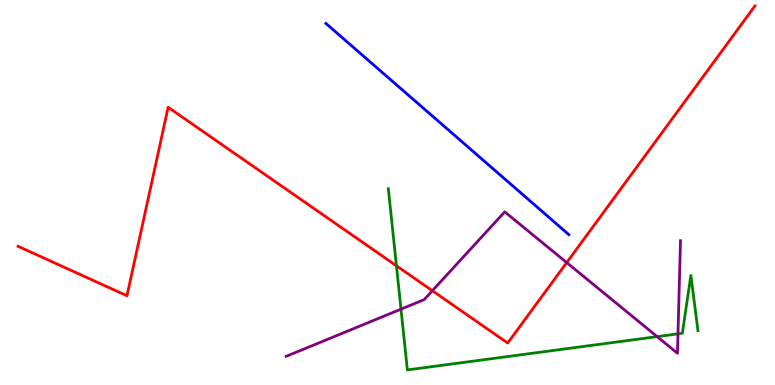[{'lines': ['blue', 'red'], 'intersections': []}, {'lines': ['green', 'red'], 'intersections': [{'x': 5.12, 'y': 3.1}]}, {'lines': ['purple', 'red'], 'intersections': [{'x': 5.58, 'y': 2.45}, {'x': 7.31, 'y': 3.18}]}, {'lines': ['blue', 'green'], 'intersections': []}, {'lines': ['blue', 'purple'], 'intersections': []}, {'lines': ['green', 'purple'], 'intersections': [{'x': 5.17, 'y': 1.97}, {'x': 8.48, 'y': 1.26}, {'x': 8.75, 'y': 1.33}]}]